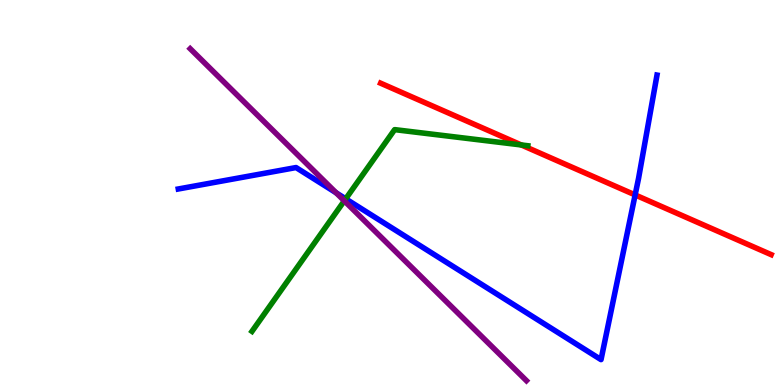[{'lines': ['blue', 'red'], 'intersections': [{'x': 8.2, 'y': 4.94}]}, {'lines': ['green', 'red'], 'intersections': [{'x': 6.73, 'y': 6.23}]}, {'lines': ['purple', 'red'], 'intersections': []}, {'lines': ['blue', 'green'], 'intersections': [{'x': 4.46, 'y': 4.84}]}, {'lines': ['blue', 'purple'], 'intersections': [{'x': 4.34, 'y': 4.99}]}, {'lines': ['green', 'purple'], 'intersections': [{'x': 4.44, 'y': 4.78}]}]